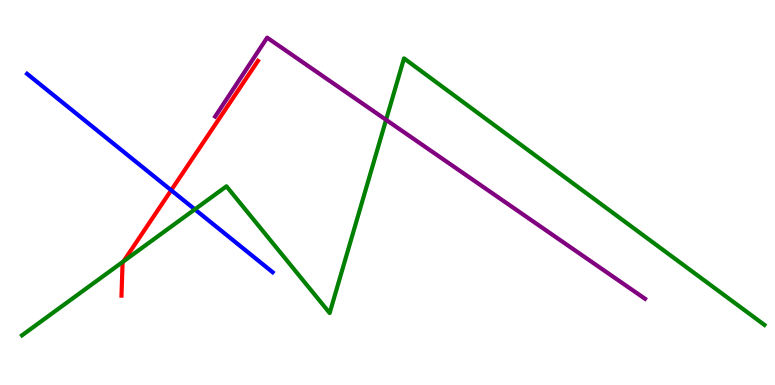[{'lines': ['blue', 'red'], 'intersections': [{'x': 2.21, 'y': 5.06}]}, {'lines': ['green', 'red'], 'intersections': [{'x': 1.59, 'y': 3.21}]}, {'lines': ['purple', 'red'], 'intersections': []}, {'lines': ['blue', 'green'], 'intersections': [{'x': 2.51, 'y': 4.56}]}, {'lines': ['blue', 'purple'], 'intersections': []}, {'lines': ['green', 'purple'], 'intersections': [{'x': 4.98, 'y': 6.89}]}]